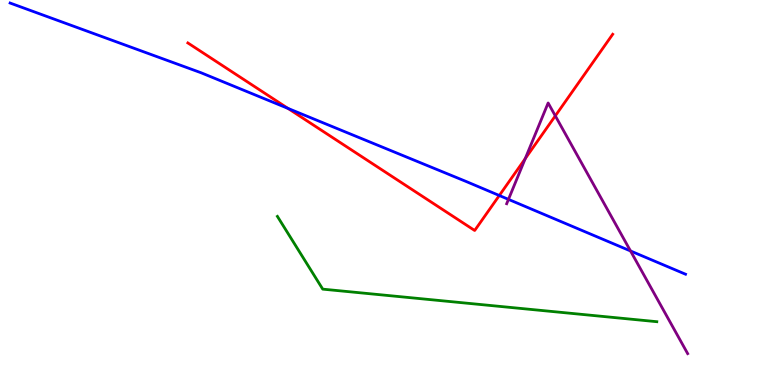[{'lines': ['blue', 'red'], 'intersections': [{'x': 3.72, 'y': 7.18}, {'x': 6.44, 'y': 4.92}]}, {'lines': ['green', 'red'], 'intersections': []}, {'lines': ['purple', 'red'], 'intersections': [{'x': 6.78, 'y': 5.88}, {'x': 7.17, 'y': 6.99}]}, {'lines': ['blue', 'green'], 'intersections': []}, {'lines': ['blue', 'purple'], 'intersections': [{'x': 6.56, 'y': 4.82}, {'x': 8.14, 'y': 3.48}]}, {'lines': ['green', 'purple'], 'intersections': []}]